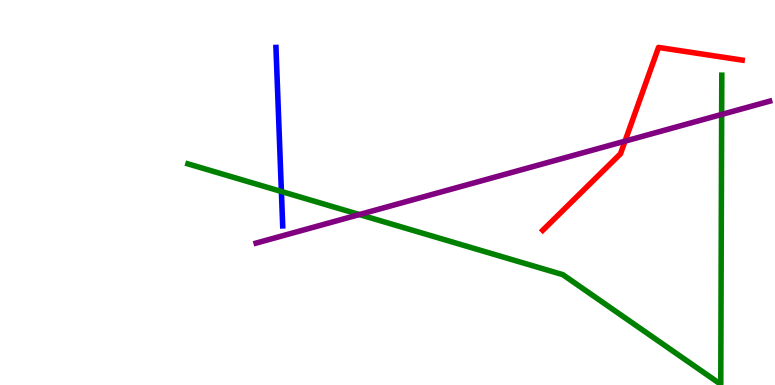[{'lines': ['blue', 'red'], 'intersections': []}, {'lines': ['green', 'red'], 'intersections': []}, {'lines': ['purple', 'red'], 'intersections': [{'x': 8.06, 'y': 6.33}]}, {'lines': ['blue', 'green'], 'intersections': [{'x': 3.63, 'y': 5.03}]}, {'lines': ['blue', 'purple'], 'intersections': []}, {'lines': ['green', 'purple'], 'intersections': [{'x': 4.64, 'y': 4.43}, {'x': 9.31, 'y': 7.03}]}]